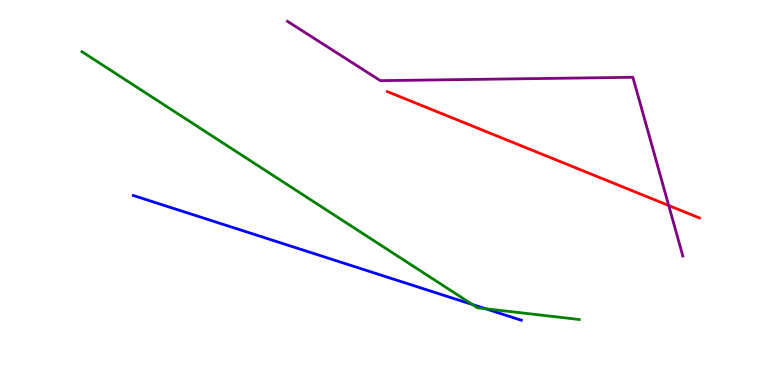[{'lines': ['blue', 'red'], 'intersections': []}, {'lines': ['green', 'red'], 'intersections': []}, {'lines': ['purple', 'red'], 'intersections': [{'x': 8.63, 'y': 4.66}]}, {'lines': ['blue', 'green'], 'intersections': [{'x': 6.1, 'y': 2.09}, {'x': 6.27, 'y': 1.98}]}, {'lines': ['blue', 'purple'], 'intersections': []}, {'lines': ['green', 'purple'], 'intersections': []}]